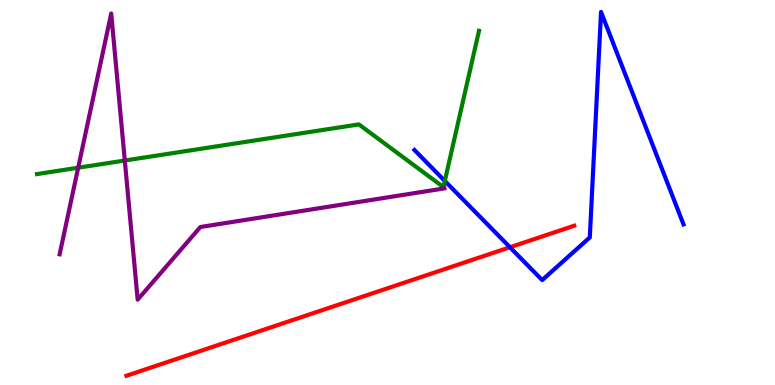[{'lines': ['blue', 'red'], 'intersections': [{'x': 6.58, 'y': 3.58}]}, {'lines': ['green', 'red'], 'intersections': []}, {'lines': ['purple', 'red'], 'intersections': []}, {'lines': ['blue', 'green'], 'intersections': [{'x': 5.74, 'y': 5.3}]}, {'lines': ['blue', 'purple'], 'intersections': []}, {'lines': ['green', 'purple'], 'intersections': [{'x': 1.01, 'y': 5.64}, {'x': 1.61, 'y': 5.83}]}]